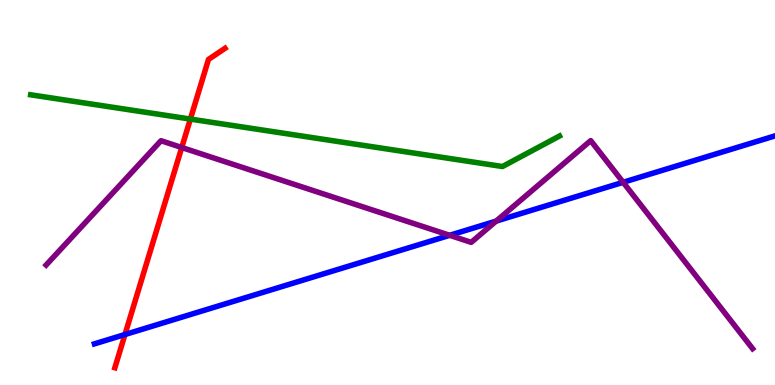[{'lines': ['blue', 'red'], 'intersections': [{'x': 1.61, 'y': 1.31}]}, {'lines': ['green', 'red'], 'intersections': [{'x': 2.46, 'y': 6.91}]}, {'lines': ['purple', 'red'], 'intersections': [{'x': 2.35, 'y': 6.17}]}, {'lines': ['blue', 'green'], 'intersections': []}, {'lines': ['blue', 'purple'], 'intersections': [{'x': 5.8, 'y': 3.89}, {'x': 6.4, 'y': 4.26}, {'x': 8.04, 'y': 5.27}]}, {'lines': ['green', 'purple'], 'intersections': []}]